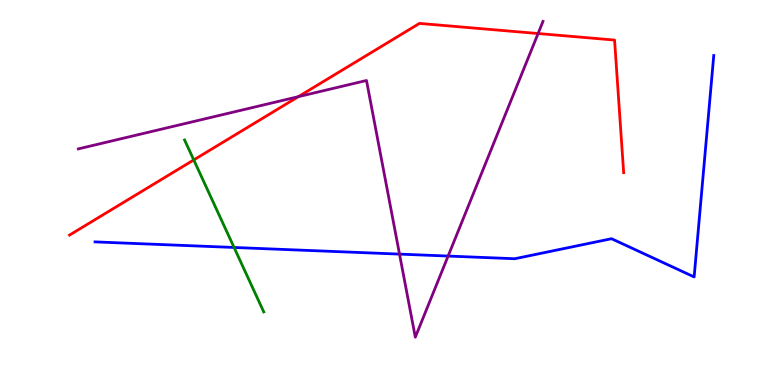[{'lines': ['blue', 'red'], 'intersections': []}, {'lines': ['green', 'red'], 'intersections': [{'x': 2.5, 'y': 5.85}]}, {'lines': ['purple', 'red'], 'intersections': [{'x': 3.85, 'y': 7.49}, {'x': 6.94, 'y': 9.13}]}, {'lines': ['blue', 'green'], 'intersections': [{'x': 3.02, 'y': 3.57}]}, {'lines': ['blue', 'purple'], 'intersections': [{'x': 5.15, 'y': 3.4}, {'x': 5.78, 'y': 3.35}]}, {'lines': ['green', 'purple'], 'intersections': []}]